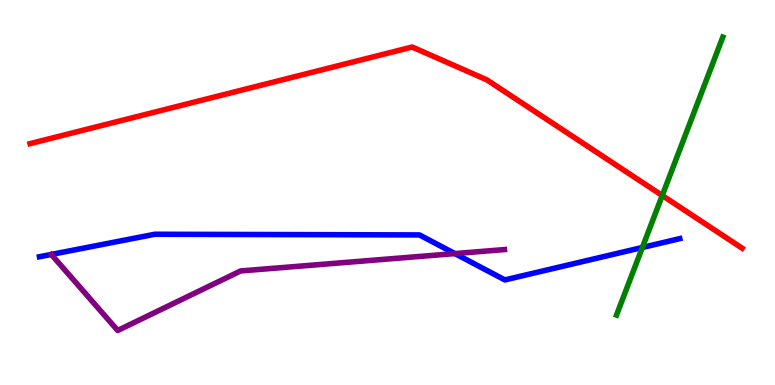[{'lines': ['blue', 'red'], 'intersections': []}, {'lines': ['green', 'red'], 'intersections': [{'x': 8.55, 'y': 4.92}]}, {'lines': ['purple', 'red'], 'intersections': []}, {'lines': ['blue', 'green'], 'intersections': [{'x': 8.29, 'y': 3.57}]}, {'lines': ['blue', 'purple'], 'intersections': [{'x': 5.87, 'y': 3.41}]}, {'lines': ['green', 'purple'], 'intersections': []}]